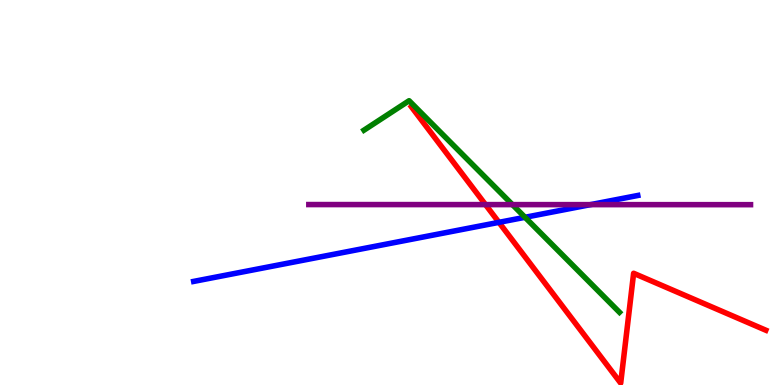[{'lines': ['blue', 'red'], 'intersections': [{'x': 6.44, 'y': 4.22}]}, {'lines': ['green', 'red'], 'intersections': []}, {'lines': ['purple', 'red'], 'intersections': [{'x': 6.26, 'y': 4.69}]}, {'lines': ['blue', 'green'], 'intersections': [{'x': 6.77, 'y': 4.36}]}, {'lines': ['blue', 'purple'], 'intersections': [{'x': 7.62, 'y': 4.68}]}, {'lines': ['green', 'purple'], 'intersections': [{'x': 6.61, 'y': 4.69}]}]